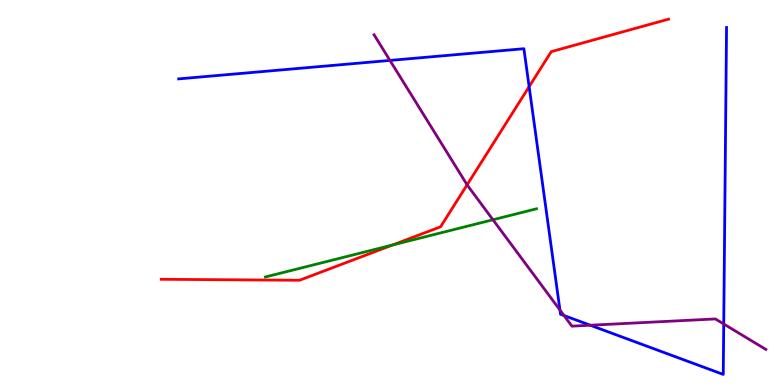[{'lines': ['blue', 'red'], 'intersections': [{'x': 6.83, 'y': 7.75}]}, {'lines': ['green', 'red'], 'intersections': [{'x': 5.07, 'y': 3.64}]}, {'lines': ['purple', 'red'], 'intersections': [{'x': 6.03, 'y': 5.2}]}, {'lines': ['blue', 'green'], 'intersections': []}, {'lines': ['blue', 'purple'], 'intersections': [{'x': 5.03, 'y': 8.43}, {'x': 7.23, 'y': 1.95}, {'x': 7.28, 'y': 1.8}, {'x': 7.62, 'y': 1.55}, {'x': 9.34, 'y': 1.58}]}, {'lines': ['green', 'purple'], 'intersections': [{'x': 6.36, 'y': 4.29}]}]